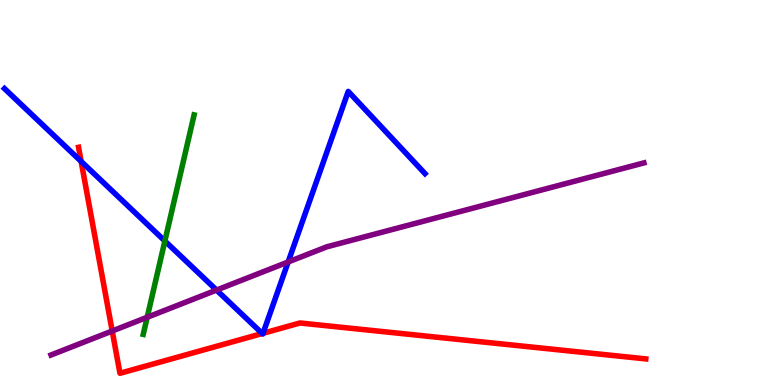[{'lines': ['blue', 'red'], 'intersections': [{'x': 1.05, 'y': 5.81}, {'x': 3.38, 'y': 1.34}, {'x': 3.39, 'y': 1.34}]}, {'lines': ['green', 'red'], 'intersections': []}, {'lines': ['purple', 'red'], 'intersections': [{'x': 1.45, 'y': 1.4}]}, {'lines': ['blue', 'green'], 'intersections': [{'x': 2.13, 'y': 3.74}]}, {'lines': ['blue', 'purple'], 'intersections': [{'x': 2.79, 'y': 2.47}, {'x': 3.72, 'y': 3.2}]}, {'lines': ['green', 'purple'], 'intersections': [{'x': 1.9, 'y': 1.76}]}]